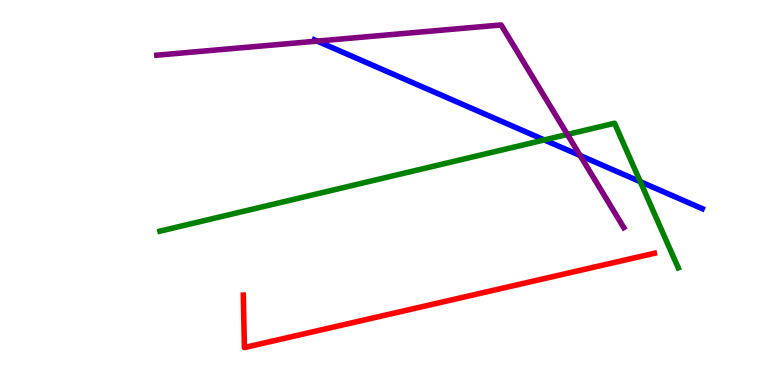[{'lines': ['blue', 'red'], 'intersections': []}, {'lines': ['green', 'red'], 'intersections': []}, {'lines': ['purple', 'red'], 'intersections': []}, {'lines': ['blue', 'green'], 'intersections': [{'x': 7.02, 'y': 6.37}, {'x': 8.26, 'y': 5.28}]}, {'lines': ['blue', 'purple'], 'intersections': [{'x': 4.09, 'y': 8.93}, {'x': 7.49, 'y': 5.96}]}, {'lines': ['green', 'purple'], 'intersections': [{'x': 7.32, 'y': 6.51}]}]